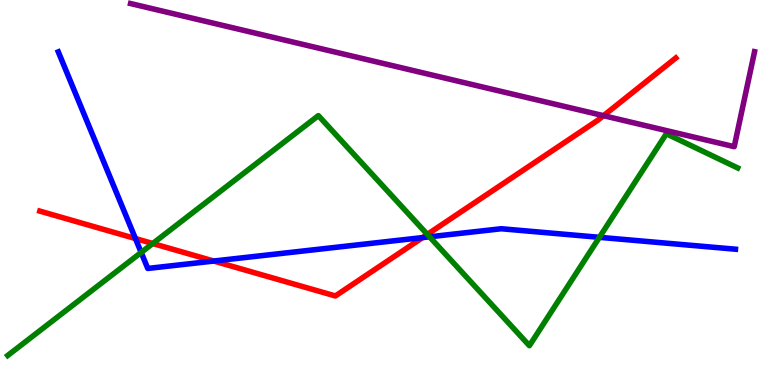[{'lines': ['blue', 'red'], 'intersections': [{'x': 1.75, 'y': 3.8}, {'x': 2.76, 'y': 3.22}, {'x': 5.45, 'y': 3.83}]}, {'lines': ['green', 'red'], 'intersections': [{'x': 1.97, 'y': 3.67}, {'x': 5.51, 'y': 3.91}]}, {'lines': ['purple', 'red'], 'intersections': [{'x': 7.79, 'y': 7.0}]}, {'lines': ['blue', 'green'], 'intersections': [{'x': 1.82, 'y': 3.44}, {'x': 5.54, 'y': 3.85}, {'x': 7.73, 'y': 3.84}]}, {'lines': ['blue', 'purple'], 'intersections': []}, {'lines': ['green', 'purple'], 'intersections': []}]